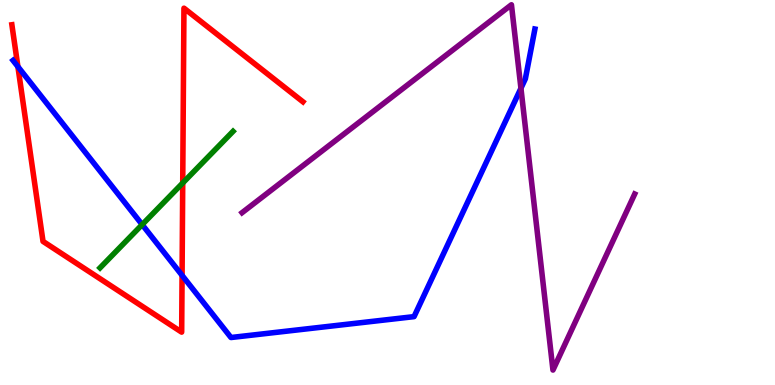[{'lines': ['blue', 'red'], 'intersections': [{'x': 0.231, 'y': 8.27}, {'x': 2.35, 'y': 2.85}]}, {'lines': ['green', 'red'], 'intersections': [{'x': 2.36, 'y': 5.25}]}, {'lines': ['purple', 'red'], 'intersections': []}, {'lines': ['blue', 'green'], 'intersections': [{'x': 1.83, 'y': 4.17}]}, {'lines': ['blue', 'purple'], 'intersections': [{'x': 6.72, 'y': 7.71}]}, {'lines': ['green', 'purple'], 'intersections': []}]